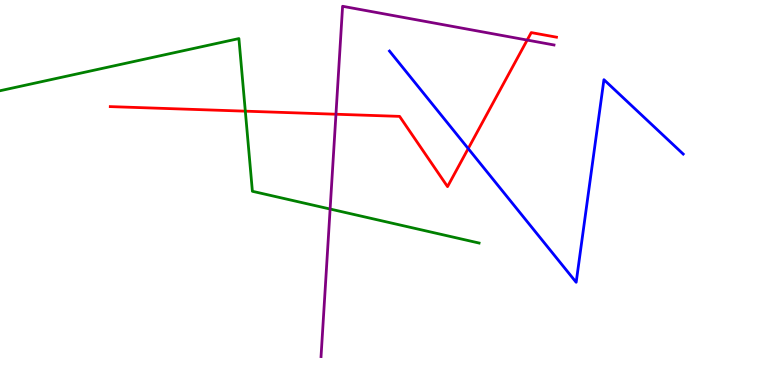[{'lines': ['blue', 'red'], 'intersections': [{'x': 6.04, 'y': 6.14}]}, {'lines': ['green', 'red'], 'intersections': [{'x': 3.17, 'y': 7.11}]}, {'lines': ['purple', 'red'], 'intersections': [{'x': 4.33, 'y': 7.03}, {'x': 6.8, 'y': 8.96}]}, {'lines': ['blue', 'green'], 'intersections': []}, {'lines': ['blue', 'purple'], 'intersections': []}, {'lines': ['green', 'purple'], 'intersections': [{'x': 4.26, 'y': 4.57}]}]